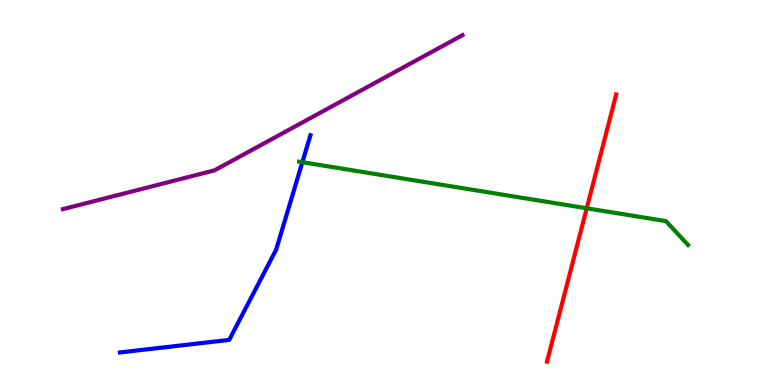[{'lines': ['blue', 'red'], 'intersections': []}, {'lines': ['green', 'red'], 'intersections': [{'x': 7.57, 'y': 4.59}]}, {'lines': ['purple', 'red'], 'intersections': []}, {'lines': ['blue', 'green'], 'intersections': [{'x': 3.9, 'y': 5.79}]}, {'lines': ['blue', 'purple'], 'intersections': []}, {'lines': ['green', 'purple'], 'intersections': []}]